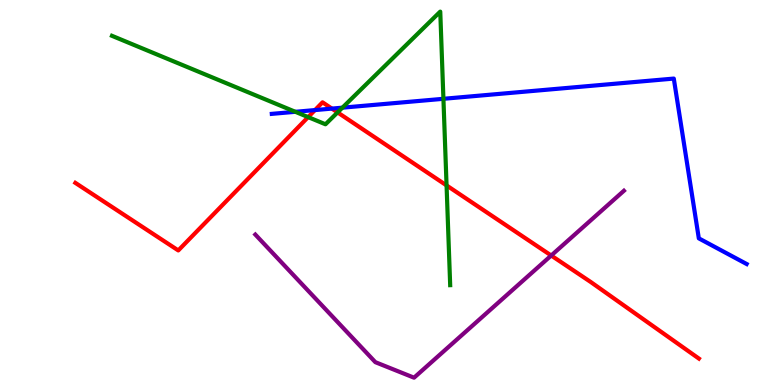[{'lines': ['blue', 'red'], 'intersections': [{'x': 4.06, 'y': 7.14}, {'x': 4.28, 'y': 7.18}]}, {'lines': ['green', 'red'], 'intersections': [{'x': 3.98, 'y': 6.96}, {'x': 4.36, 'y': 7.08}, {'x': 5.76, 'y': 5.18}]}, {'lines': ['purple', 'red'], 'intersections': [{'x': 7.11, 'y': 3.36}]}, {'lines': ['blue', 'green'], 'intersections': [{'x': 3.81, 'y': 7.1}, {'x': 4.42, 'y': 7.2}, {'x': 5.72, 'y': 7.43}]}, {'lines': ['blue', 'purple'], 'intersections': []}, {'lines': ['green', 'purple'], 'intersections': []}]